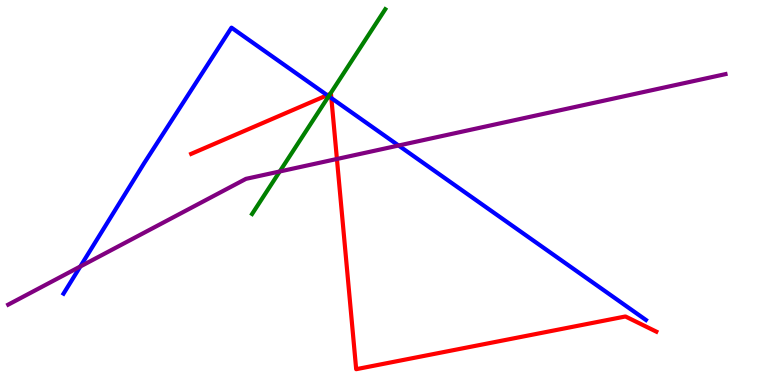[{'lines': ['blue', 'red'], 'intersections': [{'x': 4.22, 'y': 7.53}, {'x': 4.28, 'y': 7.45}]}, {'lines': ['green', 'red'], 'intersections': [{'x': 4.26, 'y': 7.56}]}, {'lines': ['purple', 'red'], 'intersections': [{'x': 4.35, 'y': 5.87}]}, {'lines': ['blue', 'green'], 'intersections': [{'x': 4.24, 'y': 7.5}]}, {'lines': ['blue', 'purple'], 'intersections': [{'x': 1.04, 'y': 3.08}, {'x': 5.14, 'y': 6.22}]}, {'lines': ['green', 'purple'], 'intersections': [{'x': 3.61, 'y': 5.55}]}]